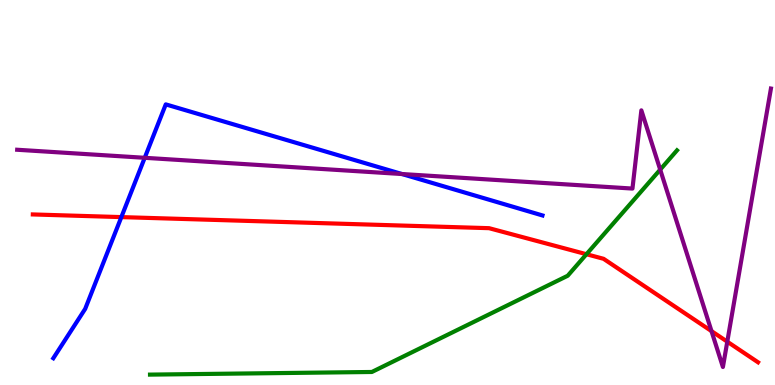[{'lines': ['blue', 'red'], 'intersections': [{'x': 1.57, 'y': 4.36}]}, {'lines': ['green', 'red'], 'intersections': [{'x': 7.57, 'y': 3.4}]}, {'lines': ['purple', 'red'], 'intersections': [{'x': 9.18, 'y': 1.4}, {'x': 9.38, 'y': 1.13}]}, {'lines': ['blue', 'green'], 'intersections': []}, {'lines': ['blue', 'purple'], 'intersections': [{'x': 1.87, 'y': 5.9}, {'x': 5.19, 'y': 5.48}]}, {'lines': ['green', 'purple'], 'intersections': [{'x': 8.52, 'y': 5.59}]}]